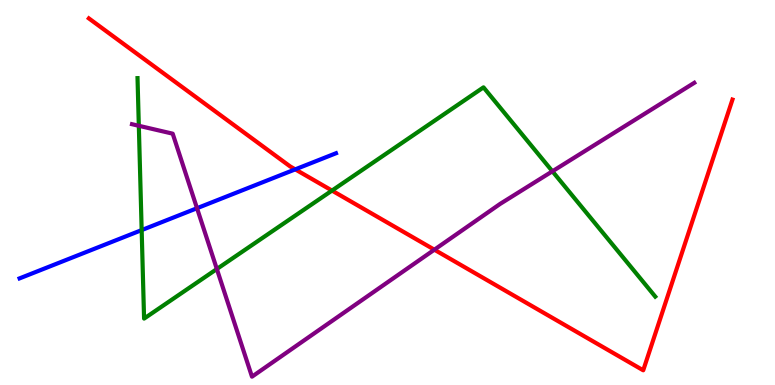[{'lines': ['blue', 'red'], 'intersections': [{'x': 3.81, 'y': 5.6}]}, {'lines': ['green', 'red'], 'intersections': [{'x': 4.28, 'y': 5.05}]}, {'lines': ['purple', 'red'], 'intersections': [{'x': 5.6, 'y': 3.51}]}, {'lines': ['blue', 'green'], 'intersections': [{'x': 1.83, 'y': 4.02}]}, {'lines': ['blue', 'purple'], 'intersections': [{'x': 2.54, 'y': 4.59}]}, {'lines': ['green', 'purple'], 'intersections': [{'x': 1.79, 'y': 6.73}, {'x': 2.8, 'y': 3.01}, {'x': 7.13, 'y': 5.55}]}]